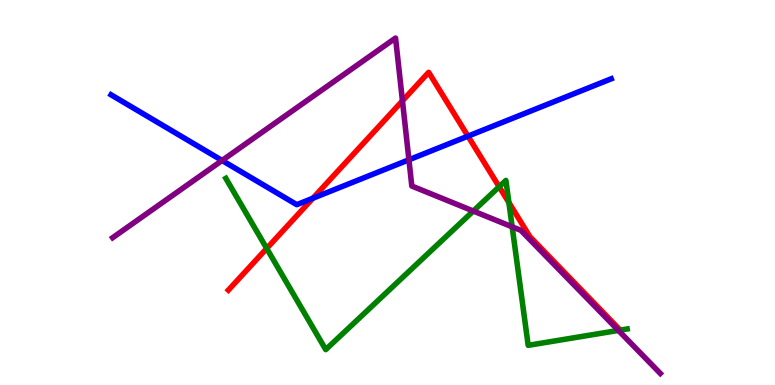[{'lines': ['blue', 'red'], 'intersections': [{'x': 4.04, 'y': 4.85}, {'x': 6.04, 'y': 6.46}]}, {'lines': ['green', 'red'], 'intersections': [{'x': 3.44, 'y': 3.55}, {'x': 6.44, 'y': 5.15}, {'x': 6.57, 'y': 4.74}]}, {'lines': ['purple', 'red'], 'intersections': [{'x': 5.19, 'y': 7.38}]}, {'lines': ['blue', 'green'], 'intersections': []}, {'lines': ['blue', 'purple'], 'intersections': [{'x': 2.87, 'y': 5.83}, {'x': 5.28, 'y': 5.85}]}, {'lines': ['green', 'purple'], 'intersections': [{'x': 6.11, 'y': 4.52}, {'x': 6.61, 'y': 4.11}, {'x': 7.98, 'y': 1.42}]}]